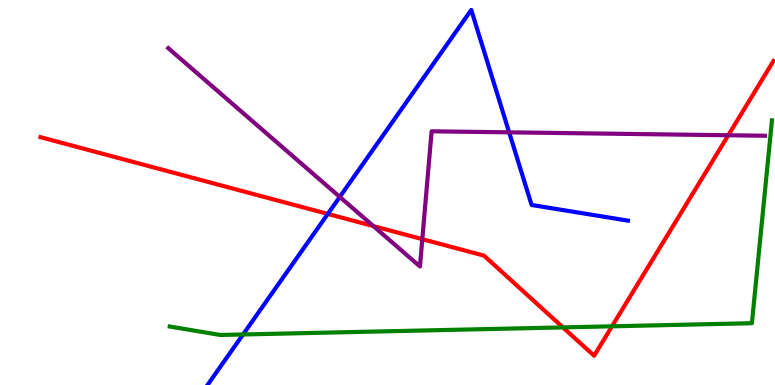[{'lines': ['blue', 'red'], 'intersections': [{'x': 4.23, 'y': 4.44}]}, {'lines': ['green', 'red'], 'intersections': [{'x': 7.26, 'y': 1.5}, {'x': 7.9, 'y': 1.52}]}, {'lines': ['purple', 'red'], 'intersections': [{'x': 4.82, 'y': 4.13}, {'x': 5.45, 'y': 3.79}, {'x': 9.4, 'y': 6.49}]}, {'lines': ['blue', 'green'], 'intersections': [{'x': 3.14, 'y': 1.31}]}, {'lines': ['blue', 'purple'], 'intersections': [{'x': 4.38, 'y': 4.89}, {'x': 6.57, 'y': 6.56}]}, {'lines': ['green', 'purple'], 'intersections': []}]